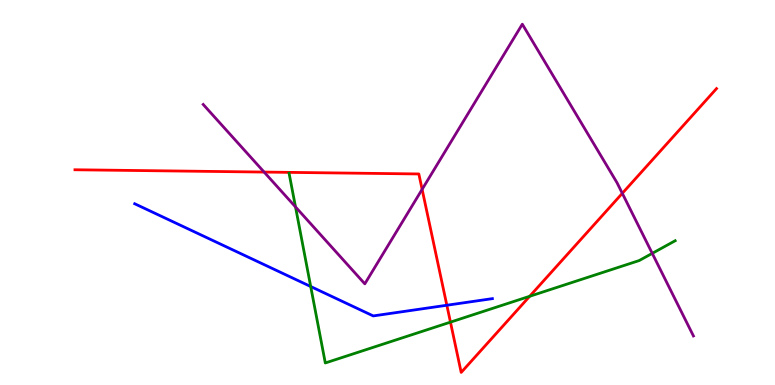[{'lines': ['blue', 'red'], 'intersections': [{'x': 5.77, 'y': 2.07}]}, {'lines': ['green', 'red'], 'intersections': [{'x': 5.81, 'y': 1.63}, {'x': 6.83, 'y': 2.3}]}, {'lines': ['purple', 'red'], 'intersections': [{'x': 3.41, 'y': 5.53}, {'x': 5.45, 'y': 5.08}, {'x': 8.03, 'y': 4.98}]}, {'lines': ['blue', 'green'], 'intersections': [{'x': 4.01, 'y': 2.56}]}, {'lines': ['blue', 'purple'], 'intersections': []}, {'lines': ['green', 'purple'], 'intersections': [{'x': 3.81, 'y': 4.63}, {'x': 8.42, 'y': 3.42}]}]